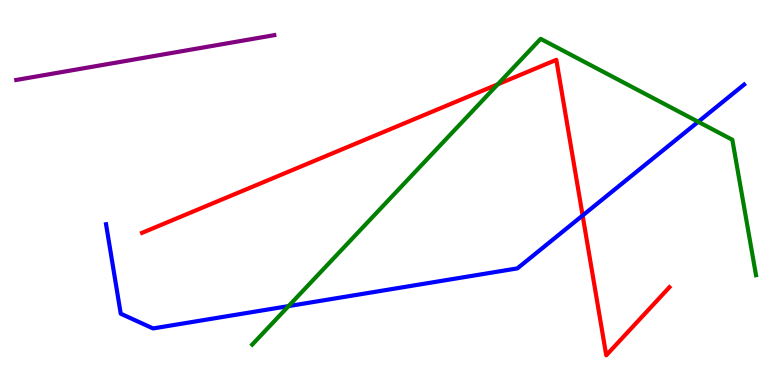[{'lines': ['blue', 'red'], 'intersections': [{'x': 7.52, 'y': 4.4}]}, {'lines': ['green', 'red'], 'intersections': [{'x': 6.42, 'y': 7.81}]}, {'lines': ['purple', 'red'], 'intersections': []}, {'lines': ['blue', 'green'], 'intersections': [{'x': 3.72, 'y': 2.05}, {'x': 9.01, 'y': 6.84}]}, {'lines': ['blue', 'purple'], 'intersections': []}, {'lines': ['green', 'purple'], 'intersections': []}]